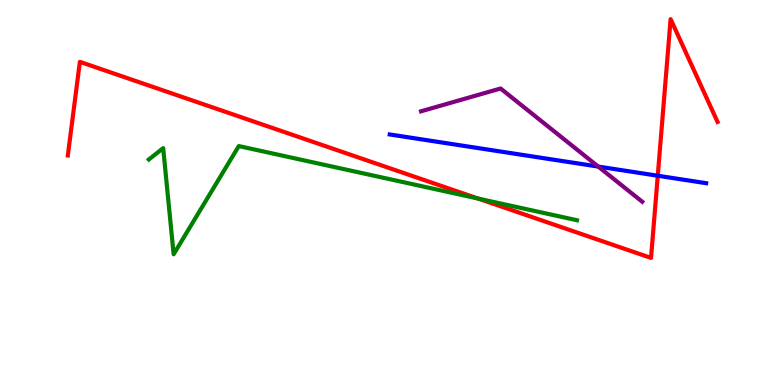[{'lines': ['blue', 'red'], 'intersections': [{'x': 8.49, 'y': 5.44}]}, {'lines': ['green', 'red'], 'intersections': [{'x': 6.17, 'y': 4.84}]}, {'lines': ['purple', 'red'], 'intersections': []}, {'lines': ['blue', 'green'], 'intersections': []}, {'lines': ['blue', 'purple'], 'intersections': [{'x': 7.72, 'y': 5.67}]}, {'lines': ['green', 'purple'], 'intersections': []}]